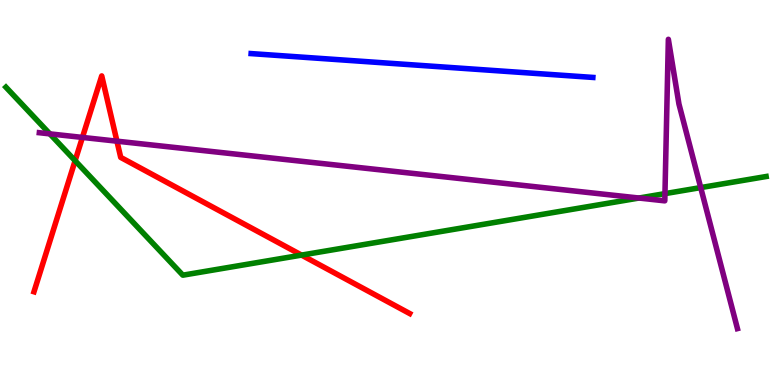[{'lines': ['blue', 'red'], 'intersections': []}, {'lines': ['green', 'red'], 'intersections': [{'x': 0.969, 'y': 5.83}, {'x': 3.89, 'y': 3.37}]}, {'lines': ['purple', 'red'], 'intersections': [{'x': 1.06, 'y': 6.43}, {'x': 1.51, 'y': 6.33}]}, {'lines': ['blue', 'green'], 'intersections': []}, {'lines': ['blue', 'purple'], 'intersections': []}, {'lines': ['green', 'purple'], 'intersections': [{'x': 0.643, 'y': 6.52}, {'x': 8.24, 'y': 4.86}, {'x': 8.58, 'y': 4.97}, {'x': 9.04, 'y': 5.13}]}]